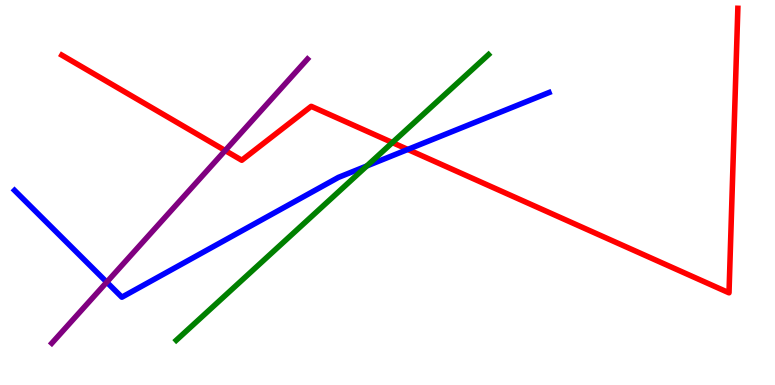[{'lines': ['blue', 'red'], 'intersections': [{'x': 5.26, 'y': 6.12}]}, {'lines': ['green', 'red'], 'intersections': [{'x': 5.06, 'y': 6.3}]}, {'lines': ['purple', 'red'], 'intersections': [{'x': 2.91, 'y': 6.09}]}, {'lines': ['blue', 'green'], 'intersections': [{'x': 4.73, 'y': 5.69}]}, {'lines': ['blue', 'purple'], 'intersections': [{'x': 1.38, 'y': 2.67}]}, {'lines': ['green', 'purple'], 'intersections': []}]